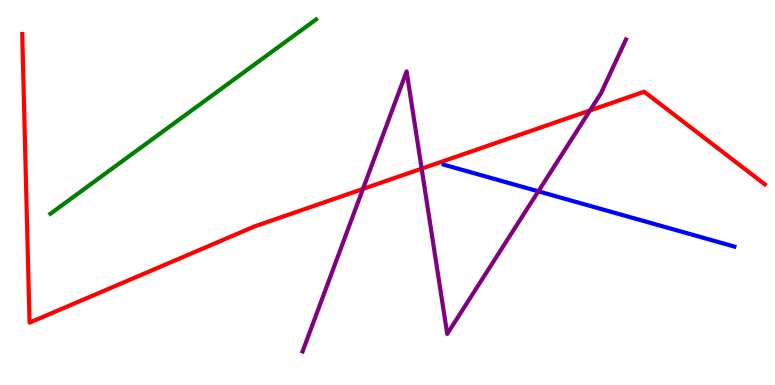[{'lines': ['blue', 'red'], 'intersections': []}, {'lines': ['green', 'red'], 'intersections': []}, {'lines': ['purple', 'red'], 'intersections': [{'x': 4.68, 'y': 5.09}, {'x': 5.44, 'y': 5.62}, {'x': 7.61, 'y': 7.13}]}, {'lines': ['blue', 'green'], 'intersections': []}, {'lines': ['blue', 'purple'], 'intersections': [{'x': 6.95, 'y': 5.03}]}, {'lines': ['green', 'purple'], 'intersections': []}]